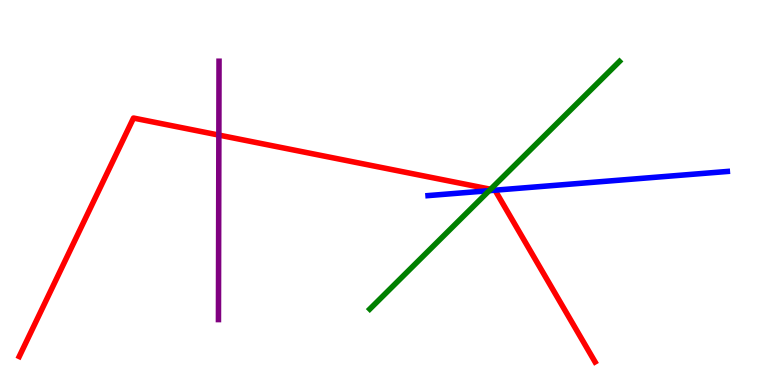[{'lines': ['blue', 'red'], 'intersections': [{'x': 6.39, 'y': 5.06}]}, {'lines': ['green', 'red'], 'intersections': [{'x': 6.33, 'y': 5.08}]}, {'lines': ['purple', 'red'], 'intersections': [{'x': 2.82, 'y': 6.49}]}, {'lines': ['blue', 'green'], 'intersections': [{'x': 6.31, 'y': 5.05}]}, {'lines': ['blue', 'purple'], 'intersections': []}, {'lines': ['green', 'purple'], 'intersections': []}]